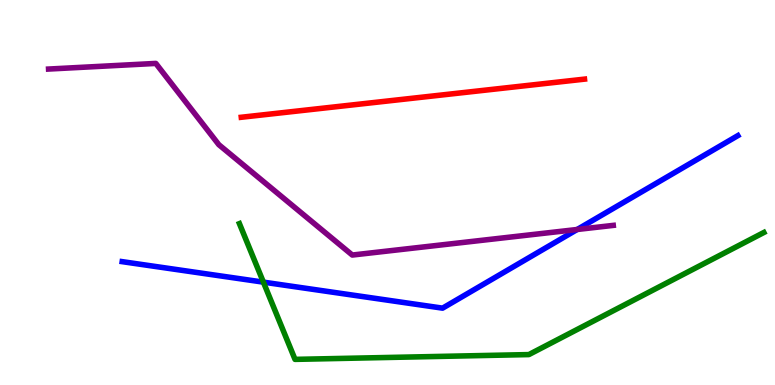[{'lines': ['blue', 'red'], 'intersections': []}, {'lines': ['green', 'red'], 'intersections': []}, {'lines': ['purple', 'red'], 'intersections': []}, {'lines': ['blue', 'green'], 'intersections': [{'x': 3.4, 'y': 2.67}]}, {'lines': ['blue', 'purple'], 'intersections': [{'x': 7.45, 'y': 4.04}]}, {'lines': ['green', 'purple'], 'intersections': []}]